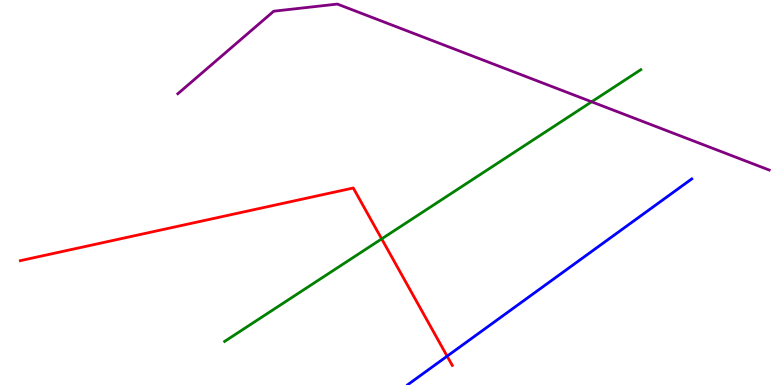[{'lines': ['blue', 'red'], 'intersections': [{'x': 5.77, 'y': 0.749}]}, {'lines': ['green', 'red'], 'intersections': [{'x': 4.92, 'y': 3.8}]}, {'lines': ['purple', 'red'], 'intersections': []}, {'lines': ['blue', 'green'], 'intersections': []}, {'lines': ['blue', 'purple'], 'intersections': []}, {'lines': ['green', 'purple'], 'intersections': [{'x': 7.63, 'y': 7.36}]}]